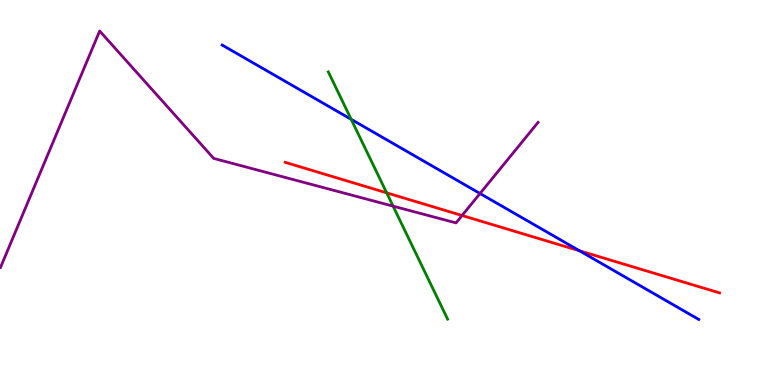[{'lines': ['blue', 'red'], 'intersections': [{'x': 7.48, 'y': 3.49}]}, {'lines': ['green', 'red'], 'intersections': [{'x': 4.99, 'y': 4.99}]}, {'lines': ['purple', 'red'], 'intersections': [{'x': 5.96, 'y': 4.4}]}, {'lines': ['blue', 'green'], 'intersections': [{'x': 4.53, 'y': 6.9}]}, {'lines': ['blue', 'purple'], 'intersections': [{'x': 6.19, 'y': 4.97}]}, {'lines': ['green', 'purple'], 'intersections': [{'x': 5.07, 'y': 4.65}]}]